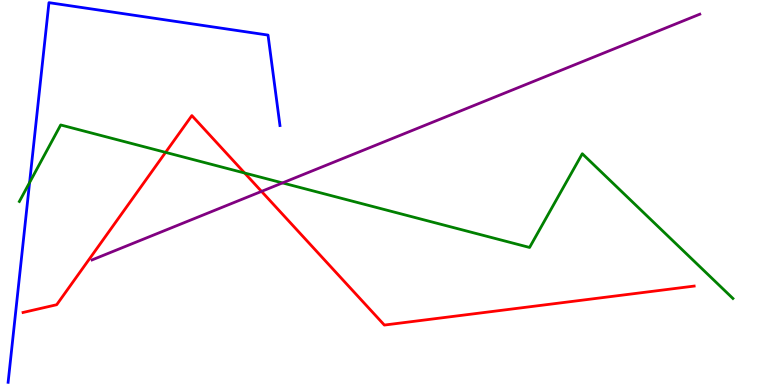[{'lines': ['blue', 'red'], 'intersections': []}, {'lines': ['green', 'red'], 'intersections': [{'x': 2.14, 'y': 6.04}, {'x': 3.16, 'y': 5.51}]}, {'lines': ['purple', 'red'], 'intersections': [{'x': 3.37, 'y': 5.03}]}, {'lines': ['blue', 'green'], 'intersections': [{'x': 0.382, 'y': 5.26}]}, {'lines': ['blue', 'purple'], 'intersections': []}, {'lines': ['green', 'purple'], 'intersections': [{'x': 3.65, 'y': 5.25}]}]